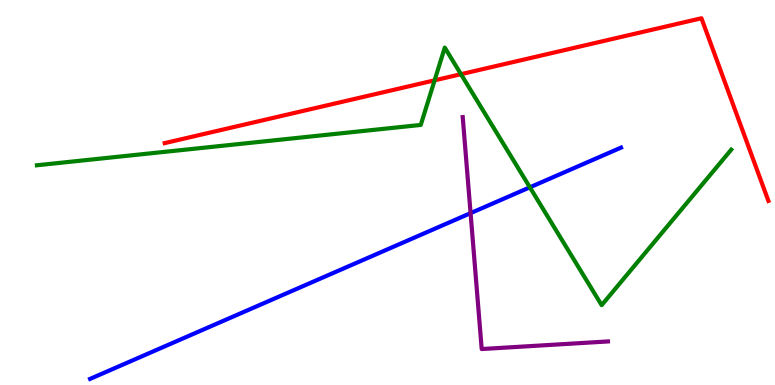[{'lines': ['blue', 'red'], 'intersections': []}, {'lines': ['green', 'red'], 'intersections': [{'x': 5.61, 'y': 7.91}, {'x': 5.95, 'y': 8.07}]}, {'lines': ['purple', 'red'], 'intersections': []}, {'lines': ['blue', 'green'], 'intersections': [{'x': 6.84, 'y': 5.13}]}, {'lines': ['blue', 'purple'], 'intersections': [{'x': 6.07, 'y': 4.46}]}, {'lines': ['green', 'purple'], 'intersections': []}]